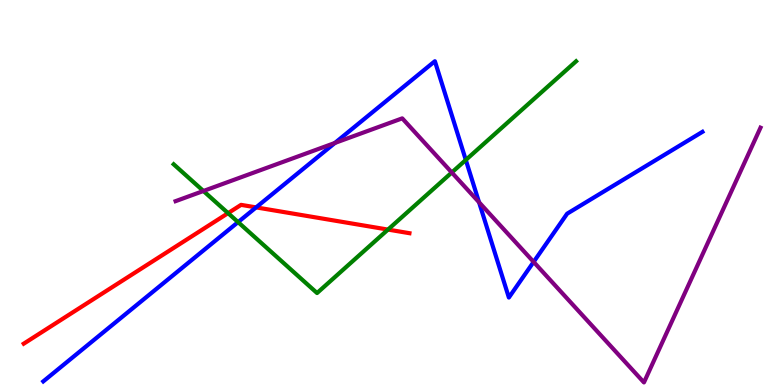[{'lines': ['blue', 'red'], 'intersections': [{'x': 3.3, 'y': 4.61}]}, {'lines': ['green', 'red'], 'intersections': [{'x': 2.94, 'y': 4.46}, {'x': 5.01, 'y': 4.04}]}, {'lines': ['purple', 'red'], 'intersections': []}, {'lines': ['blue', 'green'], 'intersections': [{'x': 3.07, 'y': 4.23}, {'x': 6.01, 'y': 5.85}]}, {'lines': ['blue', 'purple'], 'intersections': [{'x': 4.32, 'y': 6.29}, {'x': 6.18, 'y': 4.75}, {'x': 6.89, 'y': 3.2}]}, {'lines': ['green', 'purple'], 'intersections': [{'x': 2.62, 'y': 5.04}, {'x': 5.83, 'y': 5.52}]}]